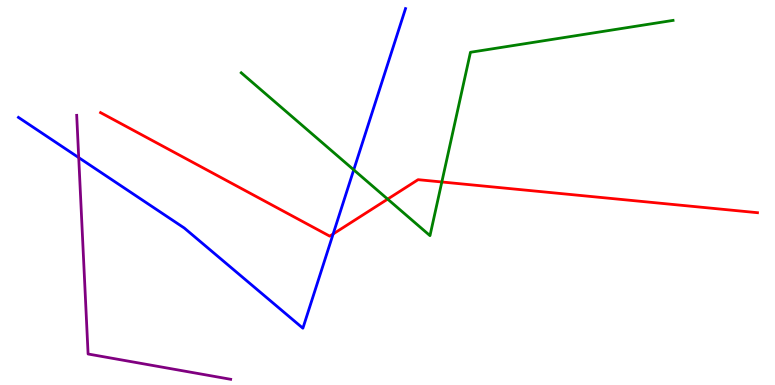[{'lines': ['blue', 'red'], 'intersections': [{'x': 4.3, 'y': 3.92}]}, {'lines': ['green', 'red'], 'intersections': [{'x': 5.0, 'y': 4.83}, {'x': 5.7, 'y': 5.27}]}, {'lines': ['purple', 'red'], 'intersections': []}, {'lines': ['blue', 'green'], 'intersections': [{'x': 4.56, 'y': 5.59}]}, {'lines': ['blue', 'purple'], 'intersections': [{'x': 1.02, 'y': 5.91}]}, {'lines': ['green', 'purple'], 'intersections': []}]